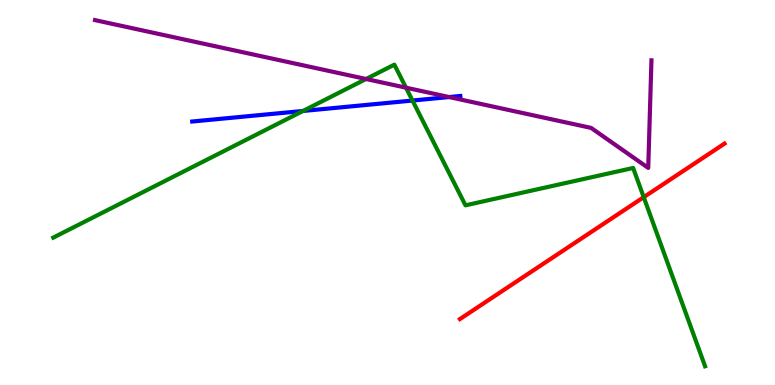[{'lines': ['blue', 'red'], 'intersections': []}, {'lines': ['green', 'red'], 'intersections': [{'x': 8.31, 'y': 4.88}]}, {'lines': ['purple', 'red'], 'intersections': []}, {'lines': ['blue', 'green'], 'intersections': [{'x': 3.91, 'y': 7.12}, {'x': 5.32, 'y': 7.39}]}, {'lines': ['blue', 'purple'], 'intersections': [{'x': 5.8, 'y': 7.48}]}, {'lines': ['green', 'purple'], 'intersections': [{'x': 4.72, 'y': 7.95}, {'x': 5.24, 'y': 7.72}]}]